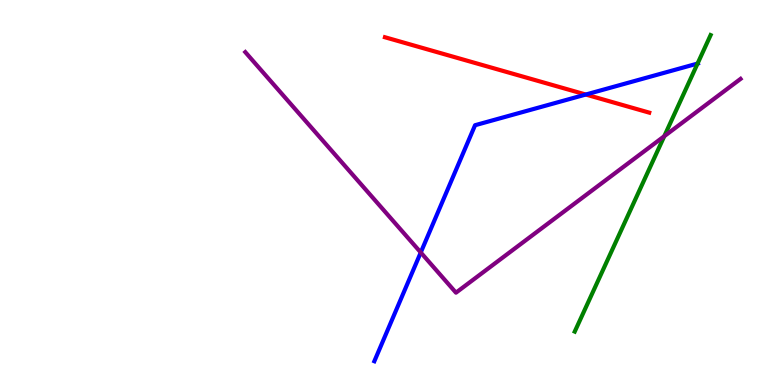[{'lines': ['blue', 'red'], 'intersections': [{'x': 7.56, 'y': 7.54}]}, {'lines': ['green', 'red'], 'intersections': []}, {'lines': ['purple', 'red'], 'intersections': []}, {'lines': ['blue', 'green'], 'intersections': [{'x': 9.0, 'y': 8.35}]}, {'lines': ['blue', 'purple'], 'intersections': [{'x': 5.43, 'y': 3.44}]}, {'lines': ['green', 'purple'], 'intersections': [{'x': 8.57, 'y': 6.46}]}]